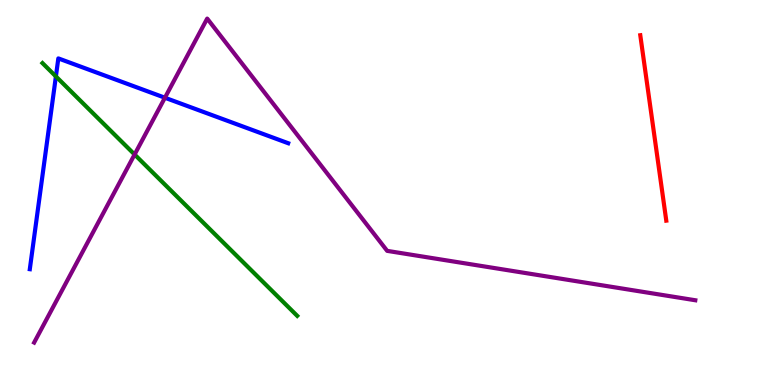[{'lines': ['blue', 'red'], 'intersections': []}, {'lines': ['green', 'red'], 'intersections': []}, {'lines': ['purple', 'red'], 'intersections': []}, {'lines': ['blue', 'green'], 'intersections': [{'x': 0.721, 'y': 8.02}]}, {'lines': ['blue', 'purple'], 'intersections': [{'x': 2.13, 'y': 7.46}]}, {'lines': ['green', 'purple'], 'intersections': [{'x': 1.74, 'y': 5.99}]}]